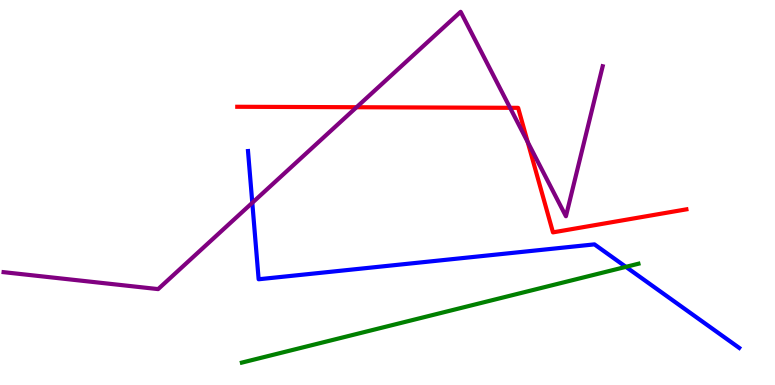[{'lines': ['blue', 'red'], 'intersections': []}, {'lines': ['green', 'red'], 'intersections': []}, {'lines': ['purple', 'red'], 'intersections': [{'x': 4.6, 'y': 7.21}, {'x': 6.58, 'y': 7.2}, {'x': 6.81, 'y': 6.31}]}, {'lines': ['blue', 'green'], 'intersections': [{'x': 8.08, 'y': 3.07}]}, {'lines': ['blue', 'purple'], 'intersections': [{'x': 3.26, 'y': 4.73}]}, {'lines': ['green', 'purple'], 'intersections': []}]